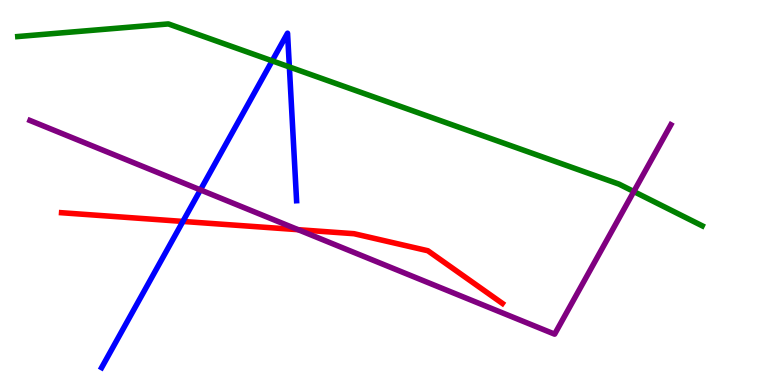[{'lines': ['blue', 'red'], 'intersections': [{'x': 2.36, 'y': 4.25}]}, {'lines': ['green', 'red'], 'intersections': []}, {'lines': ['purple', 'red'], 'intersections': [{'x': 3.85, 'y': 4.03}]}, {'lines': ['blue', 'green'], 'intersections': [{'x': 3.51, 'y': 8.42}, {'x': 3.73, 'y': 8.26}]}, {'lines': ['blue', 'purple'], 'intersections': [{'x': 2.59, 'y': 5.07}]}, {'lines': ['green', 'purple'], 'intersections': [{'x': 8.18, 'y': 5.02}]}]